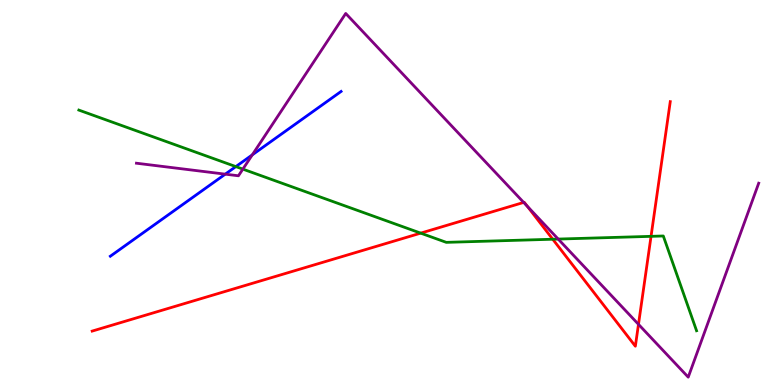[{'lines': ['blue', 'red'], 'intersections': []}, {'lines': ['green', 'red'], 'intersections': [{'x': 5.43, 'y': 3.94}, {'x': 7.13, 'y': 3.79}, {'x': 8.4, 'y': 3.86}]}, {'lines': ['purple', 'red'], 'intersections': [{'x': 6.76, 'y': 4.74}, {'x': 6.8, 'y': 4.64}, {'x': 8.24, 'y': 1.58}]}, {'lines': ['blue', 'green'], 'intersections': [{'x': 3.04, 'y': 5.67}]}, {'lines': ['blue', 'purple'], 'intersections': [{'x': 2.91, 'y': 5.48}, {'x': 3.26, 'y': 5.98}]}, {'lines': ['green', 'purple'], 'intersections': [{'x': 3.13, 'y': 5.61}, {'x': 7.2, 'y': 3.79}]}]